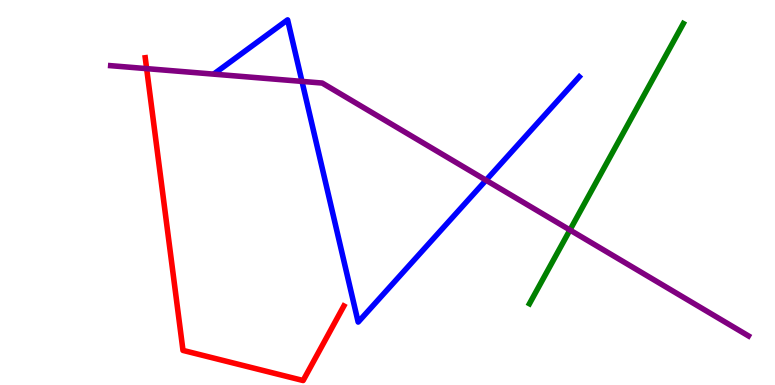[{'lines': ['blue', 'red'], 'intersections': []}, {'lines': ['green', 'red'], 'intersections': []}, {'lines': ['purple', 'red'], 'intersections': [{'x': 1.89, 'y': 8.22}]}, {'lines': ['blue', 'green'], 'intersections': []}, {'lines': ['blue', 'purple'], 'intersections': [{'x': 3.9, 'y': 7.89}, {'x': 6.27, 'y': 5.32}]}, {'lines': ['green', 'purple'], 'intersections': [{'x': 7.35, 'y': 4.03}]}]